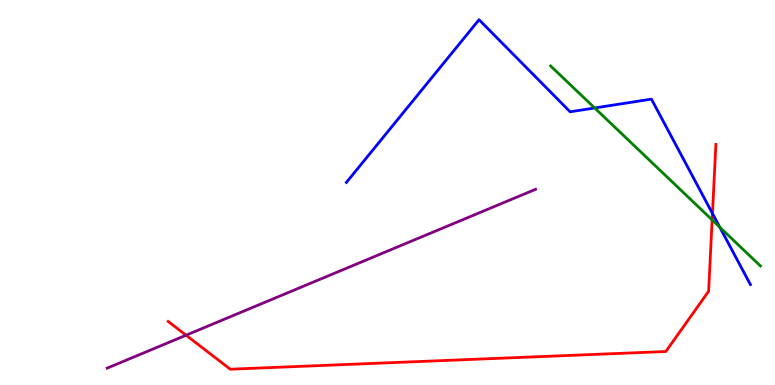[{'lines': ['blue', 'red'], 'intersections': [{'x': 9.19, 'y': 4.46}]}, {'lines': ['green', 'red'], 'intersections': [{'x': 9.19, 'y': 4.29}]}, {'lines': ['purple', 'red'], 'intersections': [{'x': 2.4, 'y': 1.29}]}, {'lines': ['blue', 'green'], 'intersections': [{'x': 7.67, 'y': 7.2}, {'x': 9.29, 'y': 4.1}]}, {'lines': ['blue', 'purple'], 'intersections': []}, {'lines': ['green', 'purple'], 'intersections': []}]